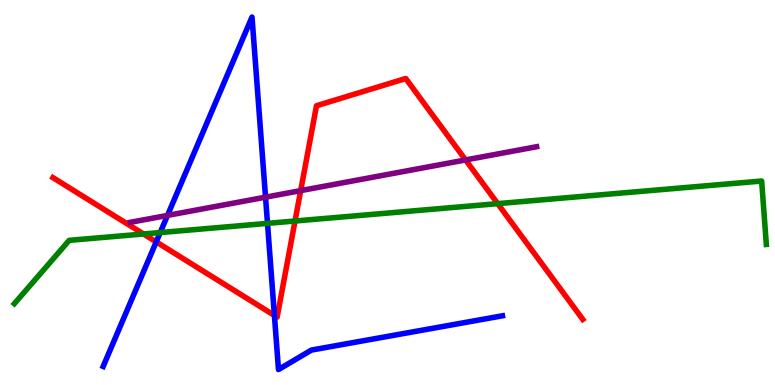[{'lines': ['blue', 'red'], 'intersections': [{'x': 2.02, 'y': 3.72}, {'x': 3.54, 'y': 1.81}]}, {'lines': ['green', 'red'], 'intersections': [{'x': 1.85, 'y': 3.92}, {'x': 3.81, 'y': 4.26}, {'x': 6.42, 'y': 4.71}]}, {'lines': ['purple', 'red'], 'intersections': [{'x': 3.88, 'y': 5.05}, {'x': 6.01, 'y': 5.85}]}, {'lines': ['blue', 'green'], 'intersections': [{'x': 2.07, 'y': 3.96}, {'x': 3.45, 'y': 4.2}]}, {'lines': ['blue', 'purple'], 'intersections': [{'x': 2.16, 'y': 4.41}, {'x': 3.43, 'y': 4.88}]}, {'lines': ['green', 'purple'], 'intersections': []}]